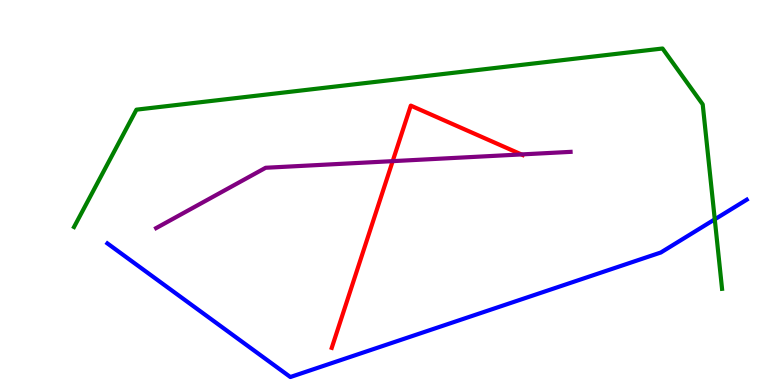[{'lines': ['blue', 'red'], 'intersections': []}, {'lines': ['green', 'red'], 'intersections': []}, {'lines': ['purple', 'red'], 'intersections': [{'x': 5.07, 'y': 5.81}, {'x': 6.73, 'y': 5.99}]}, {'lines': ['blue', 'green'], 'intersections': [{'x': 9.22, 'y': 4.3}]}, {'lines': ['blue', 'purple'], 'intersections': []}, {'lines': ['green', 'purple'], 'intersections': []}]